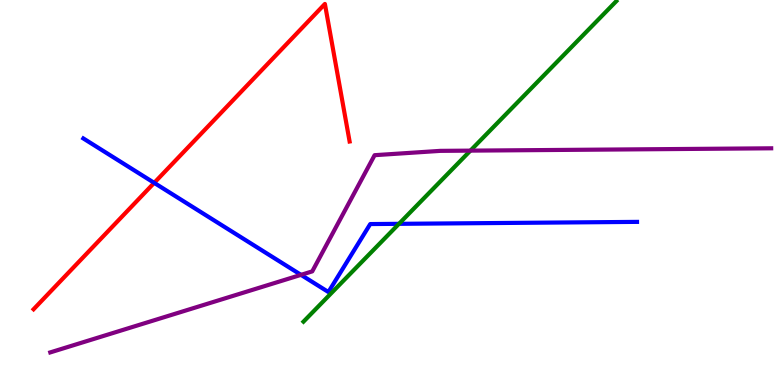[{'lines': ['blue', 'red'], 'intersections': [{'x': 1.99, 'y': 5.25}]}, {'lines': ['green', 'red'], 'intersections': []}, {'lines': ['purple', 'red'], 'intersections': []}, {'lines': ['blue', 'green'], 'intersections': [{'x': 5.15, 'y': 4.19}]}, {'lines': ['blue', 'purple'], 'intersections': [{'x': 3.88, 'y': 2.86}]}, {'lines': ['green', 'purple'], 'intersections': [{'x': 6.07, 'y': 6.09}]}]